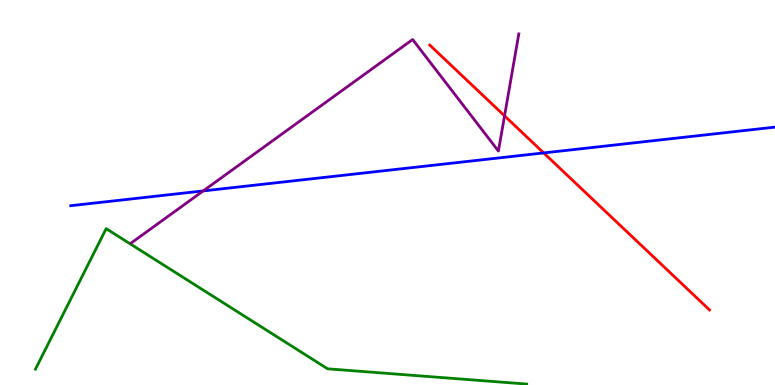[{'lines': ['blue', 'red'], 'intersections': [{'x': 7.02, 'y': 6.03}]}, {'lines': ['green', 'red'], 'intersections': []}, {'lines': ['purple', 'red'], 'intersections': [{'x': 6.51, 'y': 6.99}]}, {'lines': ['blue', 'green'], 'intersections': []}, {'lines': ['blue', 'purple'], 'intersections': [{'x': 2.62, 'y': 5.04}]}, {'lines': ['green', 'purple'], 'intersections': []}]